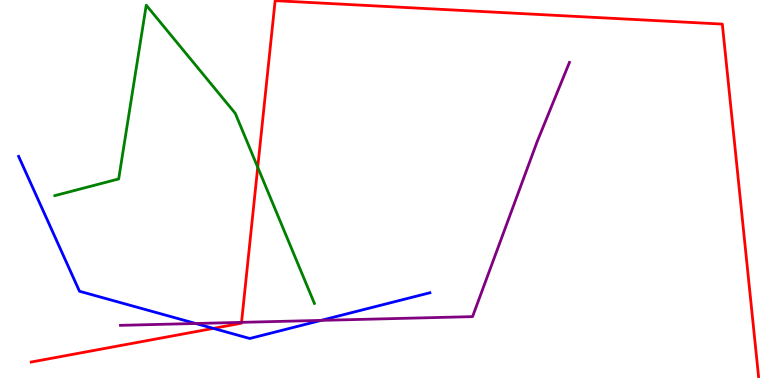[{'lines': ['blue', 'red'], 'intersections': [{'x': 2.75, 'y': 1.47}]}, {'lines': ['green', 'red'], 'intersections': [{'x': 3.33, 'y': 5.66}]}, {'lines': ['purple', 'red'], 'intersections': [{'x': 3.12, 'y': 1.63}]}, {'lines': ['blue', 'green'], 'intersections': []}, {'lines': ['blue', 'purple'], 'intersections': [{'x': 2.52, 'y': 1.6}, {'x': 4.14, 'y': 1.68}]}, {'lines': ['green', 'purple'], 'intersections': []}]